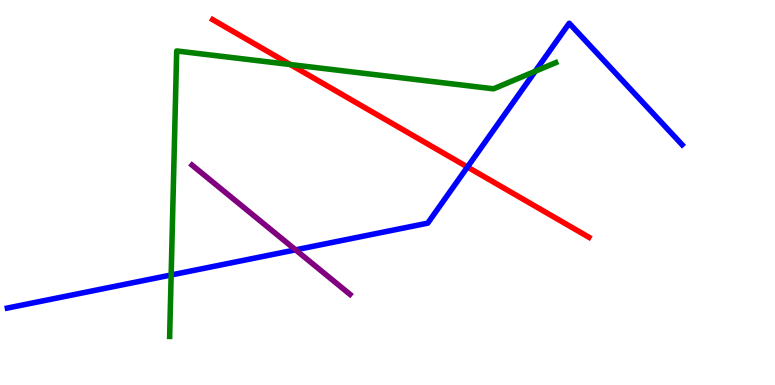[{'lines': ['blue', 'red'], 'intersections': [{'x': 6.03, 'y': 5.66}]}, {'lines': ['green', 'red'], 'intersections': [{'x': 3.75, 'y': 8.32}]}, {'lines': ['purple', 'red'], 'intersections': []}, {'lines': ['blue', 'green'], 'intersections': [{'x': 2.21, 'y': 2.86}, {'x': 6.91, 'y': 8.15}]}, {'lines': ['blue', 'purple'], 'intersections': [{'x': 3.81, 'y': 3.51}]}, {'lines': ['green', 'purple'], 'intersections': []}]